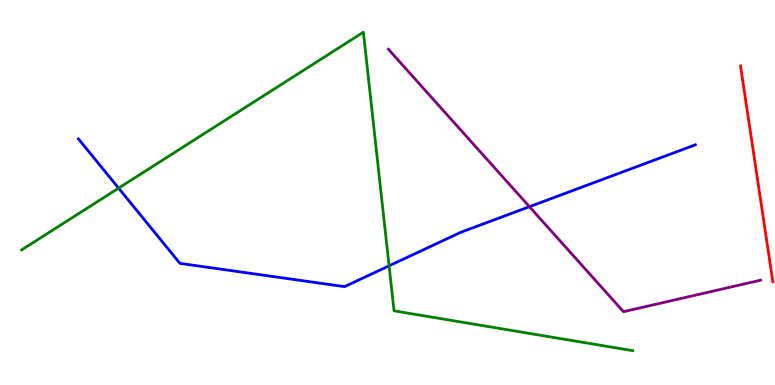[{'lines': ['blue', 'red'], 'intersections': []}, {'lines': ['green', 'red'], 'intersections': []}, {'lines': ['purple', 'red'], 'intersections': []}, {'lines': ['blue', 'green'], 'intersections': [{'x': 1.53, 'y': 5.11}, {'x': 5.02, 'y': 3.1}]}, {'lines': ['blue', 'purple'], 'intersections': [{'x': 6.83, 'y': 4.63}]}, {'lines': ['green', 'purple'], 'intersections': []}]